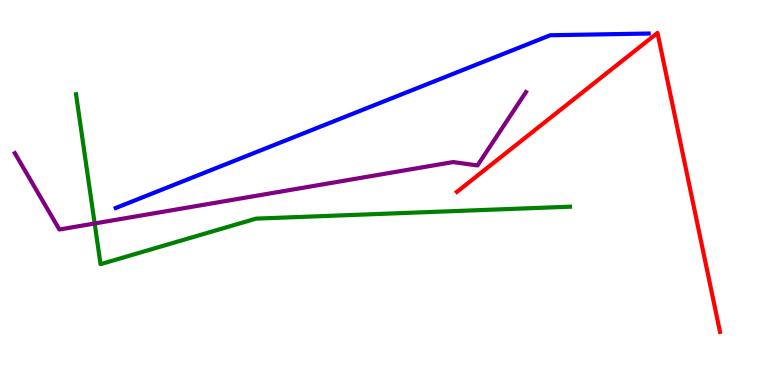[{'lines': ['blue', 'red'], 'intersections': []}, {'lines': ['green', 'red'], 'intersections': []}, {'lines': ['purple', 'red'], 'intersections': []}, {'lines': ['blue', 'green'], 'intersections': []}, {'lines': ['blue', 'purple'], 'intersections': []}, {'lines': ['green', 'purple'], 'intersections': [{'x': 1.22, 'y': 4.2}]}]